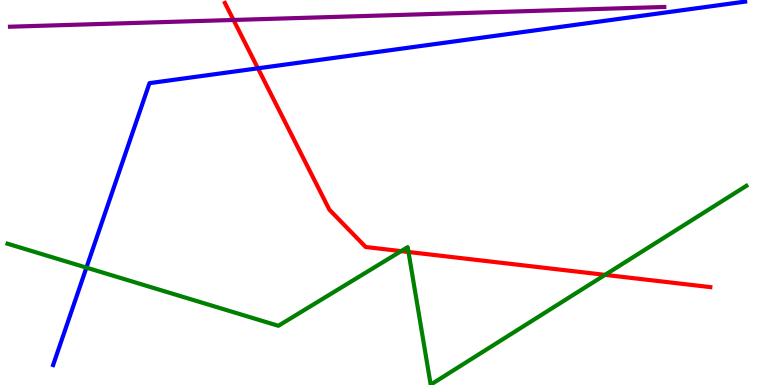[{'lines': ['blue', 'red'], 'intersections': [{'x': 3.33, 'y': 8.23}]}, {'lines': ['green', 'red'], 'intersections': [{'x': 5.18, 'y': 3.48}, {'x': 5.27, 'y': 3.45}, {'x': 7.81, 'y': 2.86}]}, {'lines': ['purple', 'red'], 'intersections': [{'x': 3.01, 'y': 9.48}]}, {'lines': ['blue', 'green'], 'intersections': [{'x': 1.12, 'y': 3.05}]}, {'lines': ['blue', 'purple'], 'intersections': []}, {'lines': ['green', 'purple'], 'intersections': []}]